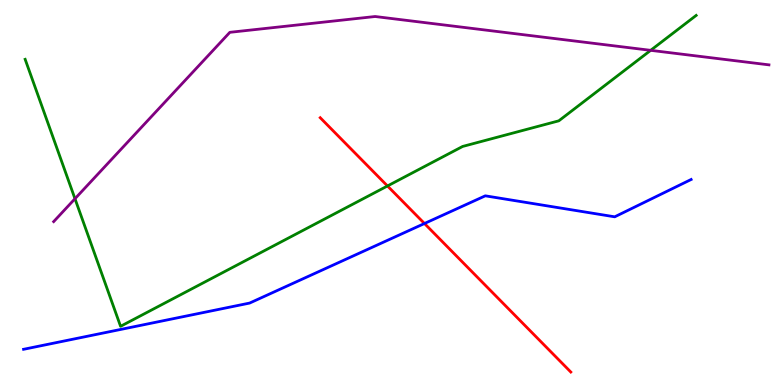[{'lines': ['blue', 'red'], 'intersections': [{'x': 5.48, 'y': 4.19}]}, {'lines': ['green', 'red'], 'intersections': [{'x': 5.0, 'y': 5.17}]}, {'lines': ['purple', 'red'], 'intersections': []}, {'lines': ['blue', 'green'], 'intersections': []}, {'lines': ['blue', 'purple'], 'intersections': []}, {'lines': ['green', 'purple'], 'intersections': [{'x': 0.967, 'y': 4.84}, {'x': 8.4, 'y': 8.69}]}]